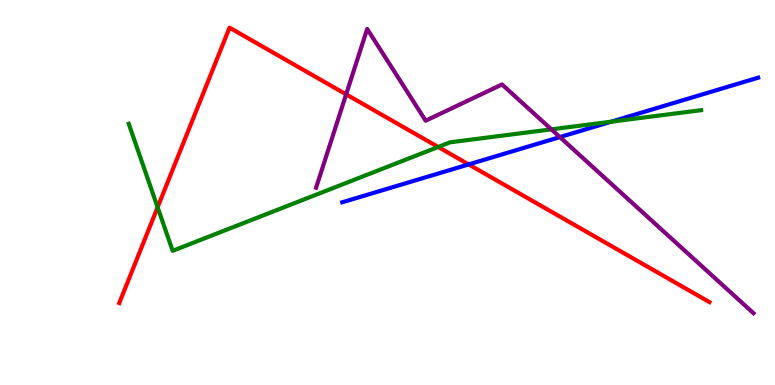[{'lines': ['blue', 'red'], 'intersections': [{'x': 6.05, 'y': 5.73}]}, {'lines': ['green', 'red'], 'intersections': [{'x': 2.03, 'y': 4.62}, {'x': 5.65, 'y': 6.18}]}, {'lines': ['purple', 'red'], 'intersections': [{'x': 4.47, 'y': 7.55}]}, {'lines': ['blue', 'green'], 'intersections': [{'x': 7.89, 'y': 6.84}]}, {'lines': ['blue', 'purple'], 'intersections': [{'x': 7.22, 'y': 6.44}]}, {'lines': ['green', 'purple'], 'intersections': [{'x': 7.11, 'y': 6.64}]}]